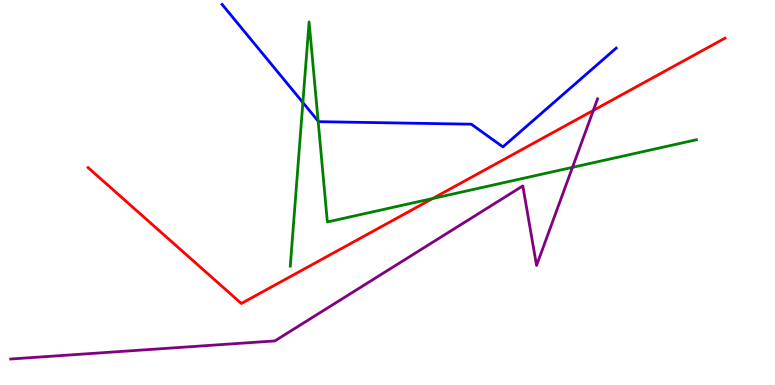[{'lines': ['blue', 'red'], 'intersections': []}, {'lines': ['green', 'red'], 'intersections': [{'x': 5.58, 'y': 4.84}]}, {'lines': ['purple', 'red'], 'intersections': [{'x': 7.66, 'y': 7.13}]}, {'lines': ['blue', 'green'], 'intersections': [{'x': 3.91, 'y': 7.34}, {'x': 4.11, 'y': 6.86}]}, {'lines': ['blue', 'purple'], 'intersections': []}, {'lines': ['green', 'purple'], 'intersections': [{'x': 7.39, 'y': 5.65}]}]